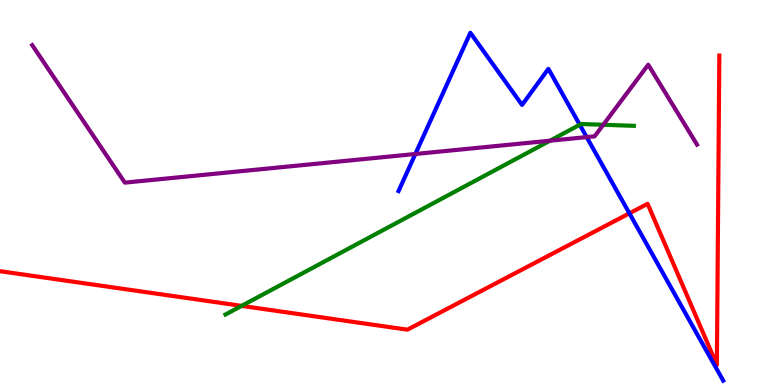[{'lines': ['blue', 'red'], 'intersections': [{'x': 8.12, 'y': 4.46}]}, {'lines': ['green', 'red'], 'intersections': [{'x': 3.12, 'y': 2.06}]}, {'lines': ['purple', 'red'], 'intersections': []}, {'lines': ['blue', 'green'], 'intersections': [{'x': 7.48, 'y': 6.76}]}, {'lines': ['blue', 'purple'], 'intersections': [{'x': 5.36, 'y': 6.0}, {'x': 7.57, 'y': 6.44}]}, {'lines': ['green', 'purple'], 'intersections': [{'x': 7.1, 'y': 6.35}, {'x': 7.78, 'y': 6.76}]}]